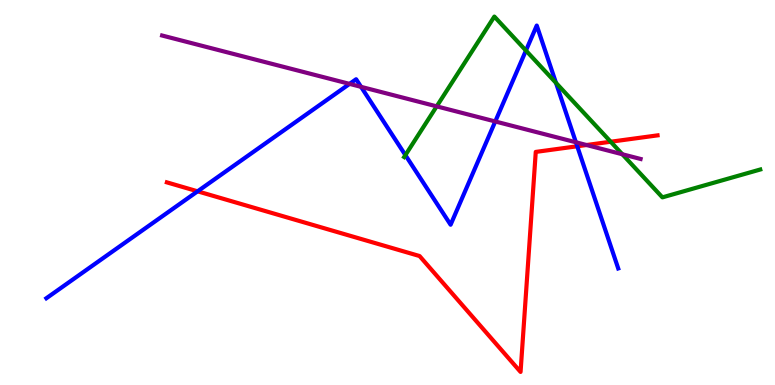[{'lines': ['blue', 'red'], 'intersections': [{'x': 2.55, 'y': 5.03}, {'x': 7.45, 'y': 6.2}]}, {'lines': ['green', 'red'], 'intersections': [{'x': 7.88, 'y': 6.32}]}, {'lines': ['purple', 'red'], 'intersections': [{'x': 7.57, 'y': 6.23}]}, {'lines': ['blue', 'green'], 'intersections': [{'x': 5.23, 'y': 5.97}, {'x': 6.79, 'y': 8.69}, {'x': 7.17, 'y': 7.85}]}, {'lines': ['blue', 'purple'], 'intersections': [{'x': 4.51, 'y': 7.82}, {'x': 4.66, 'y': 7.74}, {'x': 6.39, 'y': 6.84}, {'x': 7.43, 'y': 6.3}]}, {'lines': ['green', 'purple'], 'intersections': [{'x': 5.63, 'y': 7.24}, {'x': 8.03, 'y': 5.99}]}]